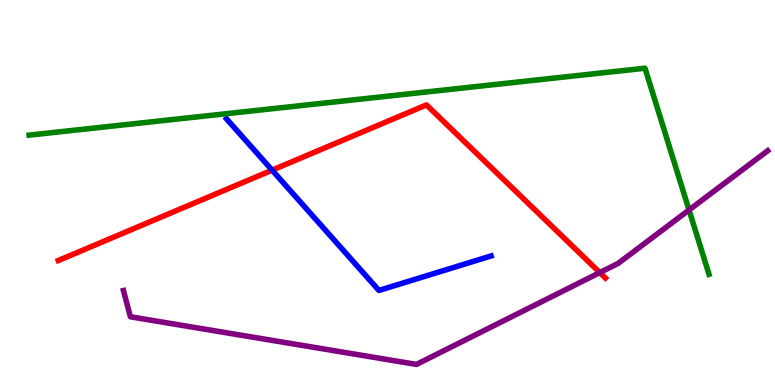[{'lines': ['blue', 'red'], 'intersections': [{'x': 3.51, 'y': 5.58}]}, {'lines': ['green', 'red'], 'intersections': []}, {'lines': ['purple', 'red'], 'intersections': [{'x': 7.74, 'y': 2.92}]}, {'lines': ['blue', 'green'], 'intersections': []}, {'lines': ['blue', 'purple'], 'intersections': []}, {'lines': ['green', 'purple'], 'intersections': [{'x': 8.89, 'y': 4.55}]}]